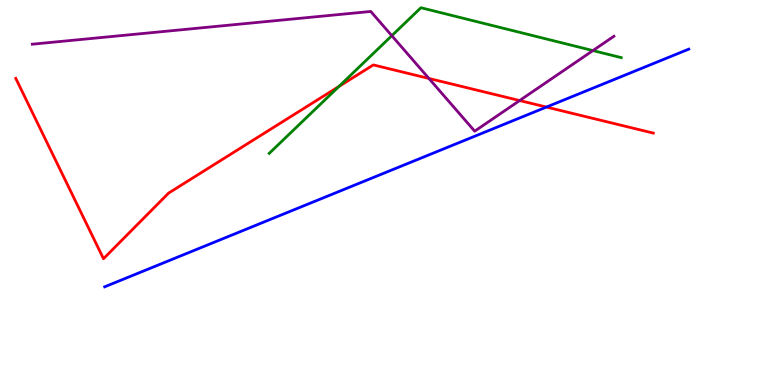[{'lines': ['blue', 'red'], 'intersections': [{'x': 7.05, 'y': 7.22}]}, {'lines': ['green', 'red'], 'intersections': [{'x': 4.37, 'y': 7.75}]}, {'lines': ['purple', 'red'], 'intersections': [{'x': 5.53, 'y': 7.96}, {'x': 6.7, 'y': 7.39}]}, {'lines': ['blue', 'green'], 'intersections': []}, {'lines': ['blue', 'purple'], 'intersections': []}, {'lines': ['green', 'purple'], 'intersections': [{'x': 5.06, 'y': 9.07}, {'x': 7.65, 'y': 8.69}]}]